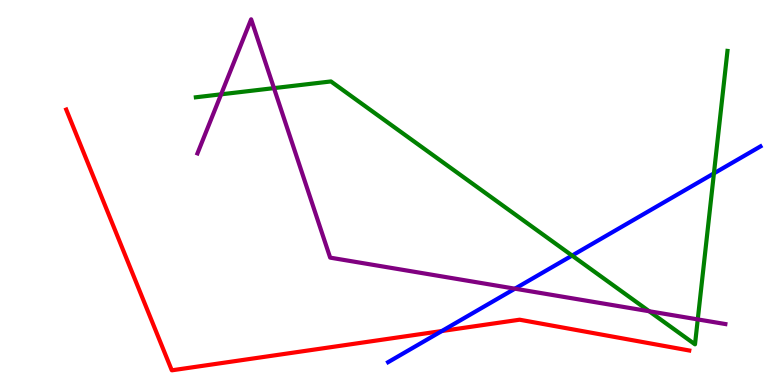[{'lines': ['blue', 'red'], 'intersections': [{'x': 5.7, 'y': 1.4}]}, {'lines': ['green', 'red'], 'intersections': []}, {'lines': ['purple', 'red'], 'intersections': []}, {'lines': ['blue', 'green'], 'intersections': [{'x': 7.38, 'y': 3.36}, {'x': 9.21, 'y': 5.5}]}, {'lines': ['blue', 'purple'], 'intersections': [{'x': 6.64, 'y': 2.5}]}, {'lines': ['green', 'purple'], 'intersections': [{'x': 2.85, 'y': 7.55}, {'x': 3.54, 'y': 7.71}, {'x': 8.38, 'y': 1.92}, {'x': 9.0, 'y': 1.7}]}]